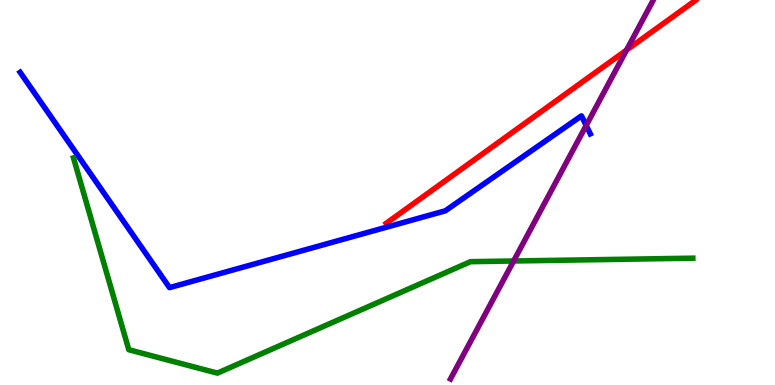[{'lines': ['blue', 'red'], 'intersections': []}, {'lines': ['green', 'red'], 'intersections': []}, {'lines': ['purple', 'red'], 'intersections': [{'x': 8.08, 'y': 8.7}]}, {'lines': ['blue', 'green'], 'intersections': []}, {'lines': ['blue', 'purple'], 'intersections': [{'x': 7.56, 'y': 6.74}]}, {'lines': ['green', 'purple'], 'intersections': [{'x': 6.63, 'y': 3.22}]}]